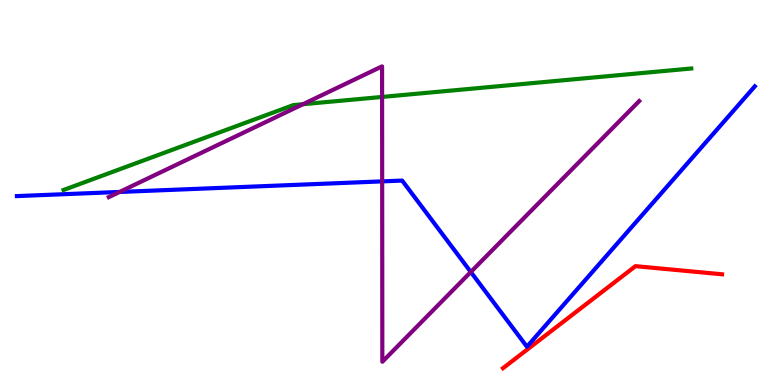[{'lines': ['blue', 'red'], 'intersections': []}, {'lines': ['green', 'red'], 'intersections': []}, {'lines': ['purple', 'red'], 'intersections': []}, {'lines': ['blue', 'green'], 'intersections': []}, {'lines': ['blue', 'purple'], 'intersections': [{'x': 1.54, 'y': 5.01}, {'x': 4.93, 'y': 5.29}, {'x': 6.07, 'y': 2.94}]}, {'lines': ['green', 'purple'], 'intersections': [{'x': 3.91, 'y': 7.29}, {'x': 4.93, 'y': 7.48}]}]